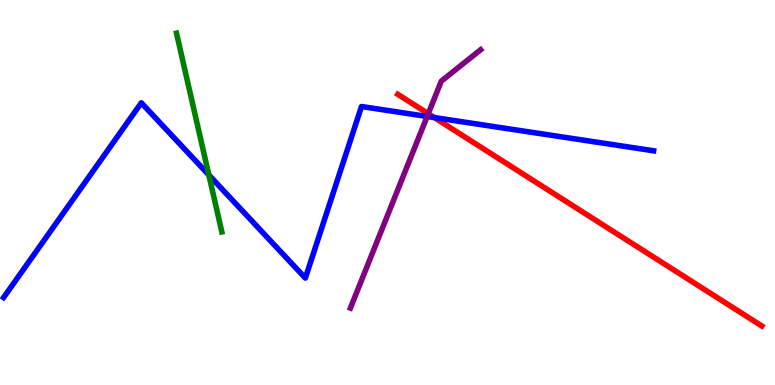[{'lines': ['blue', 'red'], 'intersections': [{'x': 5.6, 'y': 6.95}]}, {'lines': ['green', 'red'], 'intersections': []}, {'lines': ['purple', 'red'], 'intersections': [{'x': 5.53, 'y': 7.05}]}, {'lines': ['blue', 'green'], 'intersections': [{'x': 2.69, 'y': 5.46}]}, {'lines': ['blue', 'purple'], 'intersections': [{'x': 5.51, 'y': 6.97}]}, {'lines': ['green', 'purple'], 'intersections': []}]